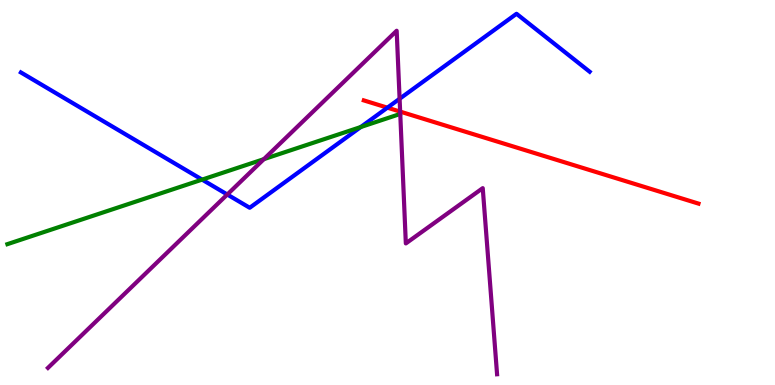[{'lines': ['blue', 'red'], 'intersections': [{'x': 5.0, 'y': 7.2}]}, {'lines': ['green', 'red'], 'intersections': []}, {'lines': ['purple', 'red'], 'intersections': [{'x': 5.16, 'y': 7.1}]}, {'lines': ['blue', 'green'], 'intersections': [{'x': 2.61, 'y': 5.33}, {'x': 4.65, 'y': 6.7}]}, {'lines': ['blue', 'purple'], 'intersections': [{'x': 2.93, 'y': 4.95}, {'x': 5.16, 'y': 7.43}]}, {'lines': ['green', 'purple'], 'intersections': [{'x': 3.4, 'y': 5.87}]}]